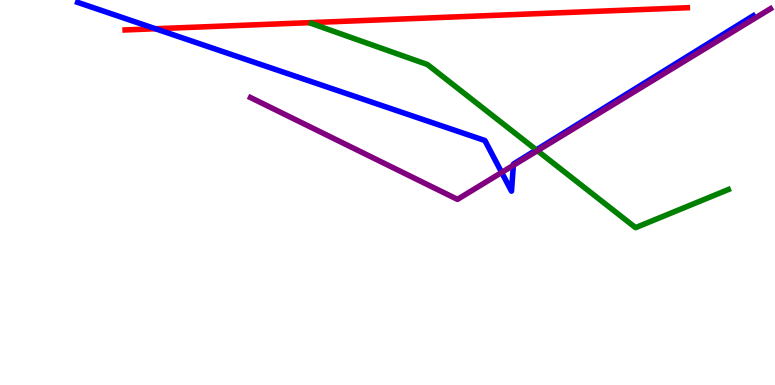[{'lines': ['blue', 'red'], 'intersections': [{'x': 2.01, 'y': 9.25}]}, {'lines': ['green', 'red'], 'intersections': []}, {'lines': ['purple', 'red'], 'intersections': []}, {'lines': ['blue', 'green'], 'intersections': [{'x': 6.92, 'y': 6.11}]}, {'lines': ['blue', 'purple'], 'intersections': [{'x': 6.47, 'y': 5.52}, {'x': 6.62, 'y': 5.71}]}, {'lines': ['green', 'purple'], 'intersections': [{'x': 6.93, 'y': 6.09}]}]